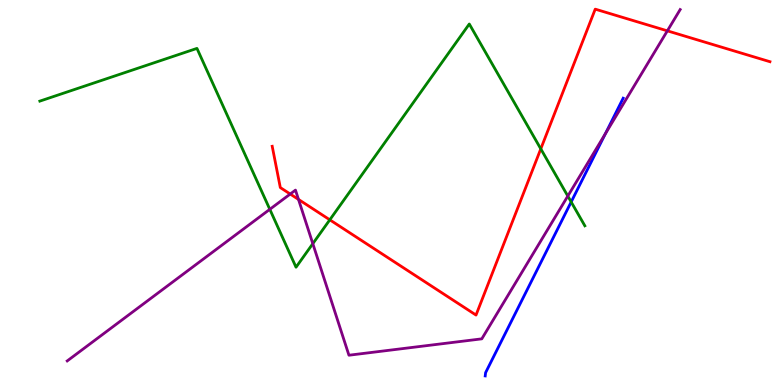[{'lines': ['blue', 'red'], 'intersections': []}, {'lines': ['green', 'red'], 'intersections': [{'x': 4.26, 'y': 4.29}, {'x': 6.98, 'y': 6.13}]}, {'lines': ['purple', 'red'], 'intersections': [{'x': 3.74, 'y': 4.96}, {'x': 3.85, 'y': 4.82}, {'x': 8.61, 'y': 9.2}]}, {'lines': ['blue', 'green'], 'intersections': [{'x': 7.37, 'y': 4.75}]}, {'lines': ['blue', 'purple'], 'intersections': [{'x': 7.81, 'y': 6.53}]}, {'lines': ['green', 'purple'], 'intersections': [{'x': 3.48, 'y': 4.56}, {'x': 4.04, 'y': 3.67}, {'x': 7.33, 'y': 4.91}]}]